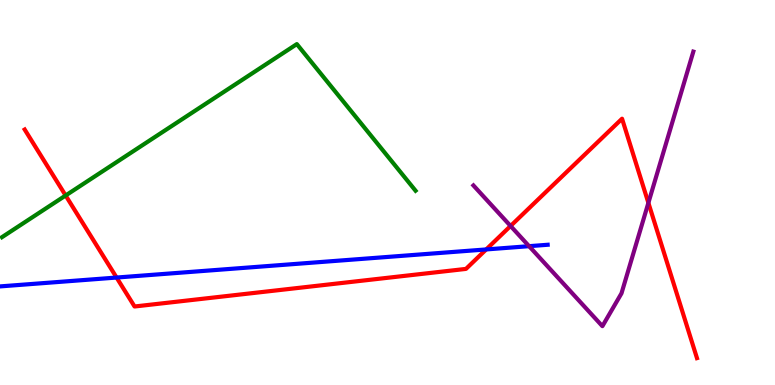[{'lines': ['blue', 'red'], 'intersections': [{'x': 1.5, 'y': 2.79}, {'x': 6.27, 'y': 3.52}]}, {'lines': ['green', 'red'], 'intersections': [{'x': 0.847, 'y': 4.92}]}, {'lines': ['purple', 'red'], 'intersections': [{'x': 6.59, 'y': 4.13}, {'x': 8.37, 'y': 4.73}]}, {'lines': ['blue', 'green'], 'intersections': []}, {'lines': ['blue', 'purple'], 'intersections': [{'x': 6.83, 'y': 3.61}]}, {'lines': ['green', 'purple'], 'intersections': []}]